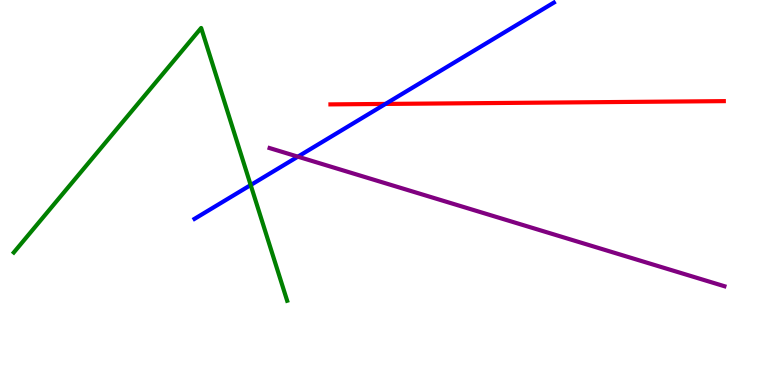[{'lines': ['blue', 'red'], 'intersections': [{'x': 4.97, 'y': 7.3}]}, {'lines': ['green', 'red'], 'intersections': []}, {'lines': ['purple', 'red'], 'intersections': []}, {'lines': ['blue', 'green'], 'intersections': [{'x': 3.23, 'y': 5.19}]}, {'lines': ['blue', 'purple'], 'intersections': [{'x': 3.84, 'y': 5.93}]}, {'lines': ['green', 'purple'], 'intersections': []}]